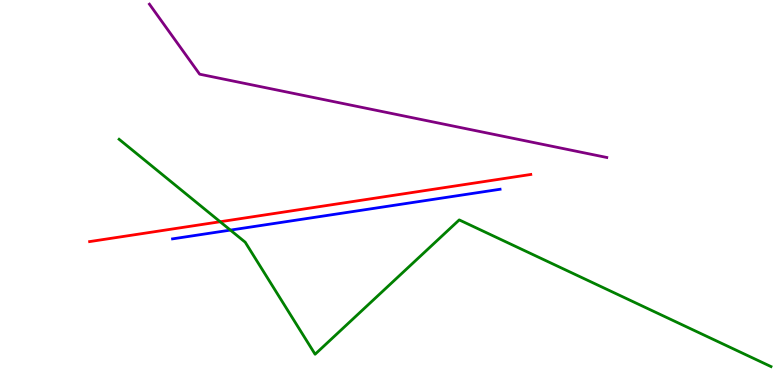[{'lines': ['blue', 'red'], 'intersections': []}, {'lines': ['green', 'red'], 'intersections': [{'x': 2.84, 'y': 4.24}]}, {'lines': ['purple', 'red'], 'intersections': []}, {'lines': ['blue', 'green'], 'intersections': [{'x': 2.97, 'y': 4.02}]}, {'lines': ['blue', 'purple'], 'intersections': []}, {'lines': ['green', 'purple'], 'intersections': []}]